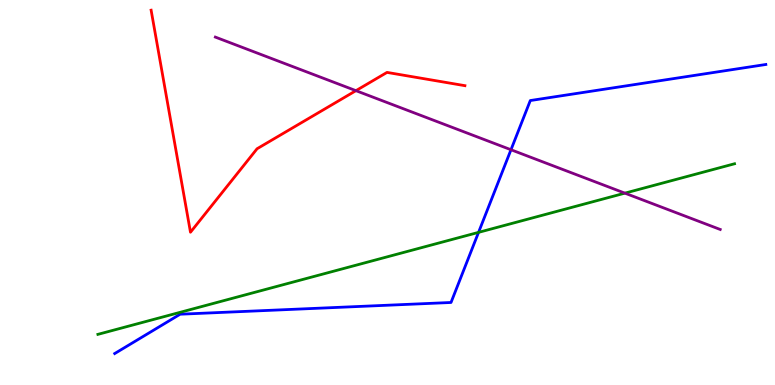[{'lines': ['blue', 'red'], 'intersections': []}, {'lines': ['green', 'red'], 'intersections': []}, {'lines': ['purple', 'red'], 'intersections': [{'x': 4.59, 'y': 7.65}]}, {'lines': ['blue', 'green'], 'intersections': [{'x': 6.17, 'y': 3.96}]}, {'lines': ['blue', 'purple'], 'intersections': [{'x': 6.59, 'y': 6.11}]}, {'lines': ['green', 'purple'], 'intersections': [{'x': 8.06, 'y': 4.98}]}]